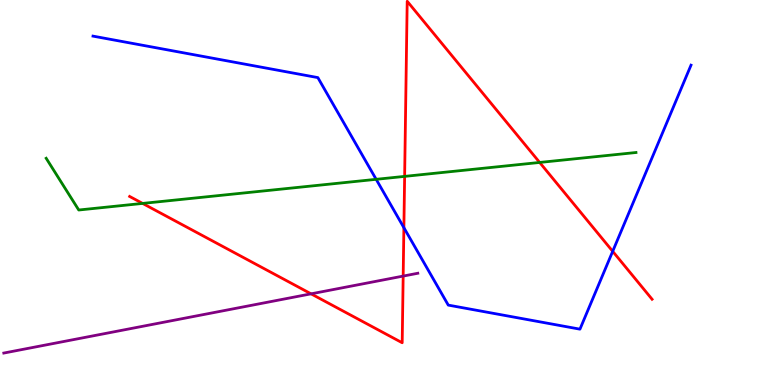[{'lines': ['blue', 'red'], 'intersections': [{'x': 5.21, 'y': 4.09}, {'x': 7.91, 'y': 3.47}]}, {'lines': ['green', 'red'], 'intersections': [{'x': 1.84, 'y': 4.72}, {'x': 5.22, 'y': 5.42}, {'x': 6.96, 'y': 5.78}]}, {'lines': ['purple', 'red'], 'intersections': [{'x': 4.01, 'y': 2.37}, {'x': 5.2, 'y': 2.83}]}, {'lines': ['blue', 'green'], 'intersections': [{'x': 4.85, 'y': 5.34}]}, {'lines': ['blue', 'purple'], 'intersections': []}, {'lines': ['green', 'purple'], 'intersections': []}]